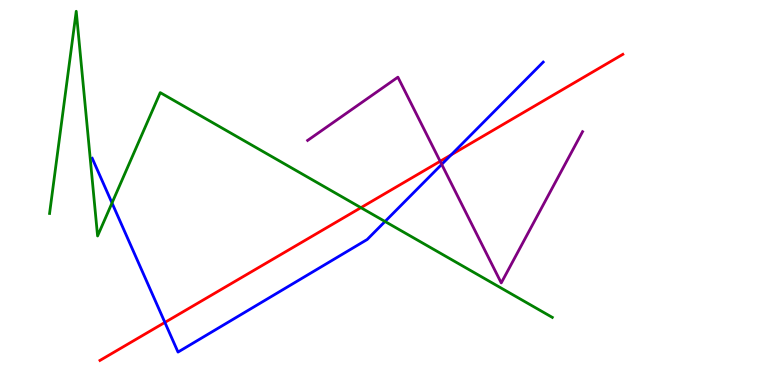[{'lines': ['blue', 'red'], 'intersections': [{'x': 2.13, 'y': 1.63}, {'x': 5.82, 'y': 5.98}]}, {'lines': ['green', 'red'], 'intersections': [{'x': 4.66, 'y': 4.61}]}, {'lines': ['purple', 'red'], 'intersections': [{'x': 5.68, 'y': 5.81}]}, {'lines': ['blue', 'green'], 'intersections': [{'x': 1.45, 'y': 4.73}, {'x': 4.97, 'y': 4.25}]}, {'lines': ['blue', 'purple'], 'intersections': [{'x': 5.7, 'y': 5.73}]}, {'lines': ['green', 'purple'], 'intersections': []}]